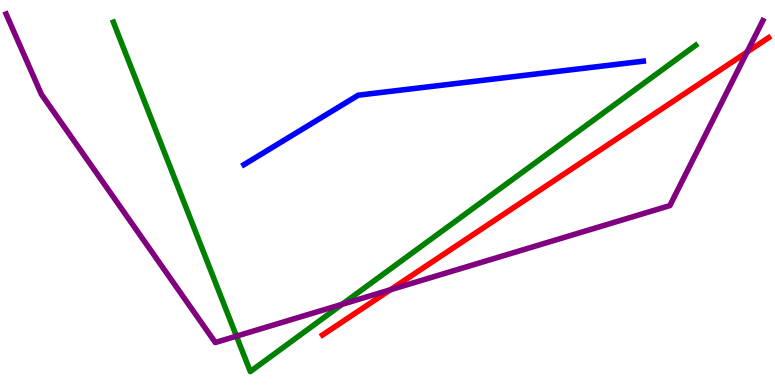[{'lines': ['blue', 'red'], 'intersections': []}, {'lines': ['green', 'red'], 'intersections': []}, {'lines': ['purple', 'red'], 'intersections': [{'x': 5.04, 'y': 2.47}, {'x': 9.64, 'y': 8.65}]}, {'lines': ['blue', 'green'], 'intersections': []}, {'lines': ['blue', 'purple'], 'intersections': []}, {'lines': ['green', 'purple'], 'intersections': [{'x': 3.05, 'y': 1.27}, {'x': 4.41, 'y': 2.09}]}]